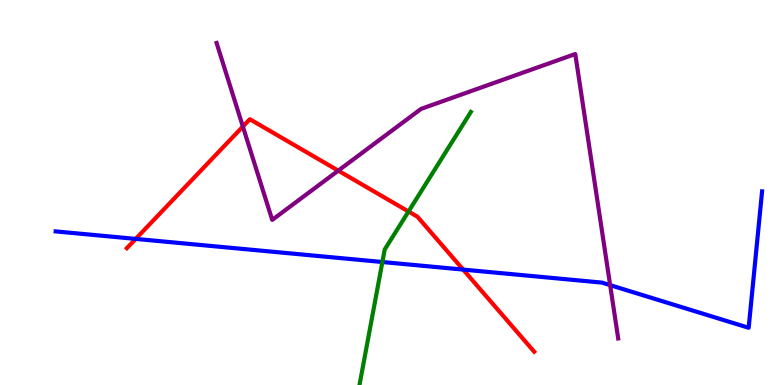[{'lines': ['blue', 'red'], 'intersections': [{'x': 1.75, 'y': 3.79}, {'x': 5.98, 'y': 3.0}]}, {'lines': ['green', 'red'], 'intersections': [{'x': 5.27, 'y': 4.51}]}, {'lines': ['purple', 'red'], 'intersections': [{'x': 3.13, 'y': 6.71}, {'x': 4.36, 'y': 5.57}]}, {'lines': ['blue', 'green'], 'intersections': [{'x': 4.93, 'y': 3.19}]}, {'lines': ['blue', 'purple'], 'intersections': [{'x': 7.87, 'y': 2.59}]}, {'lines': ['green', 'purple'], 'intersections': []}]